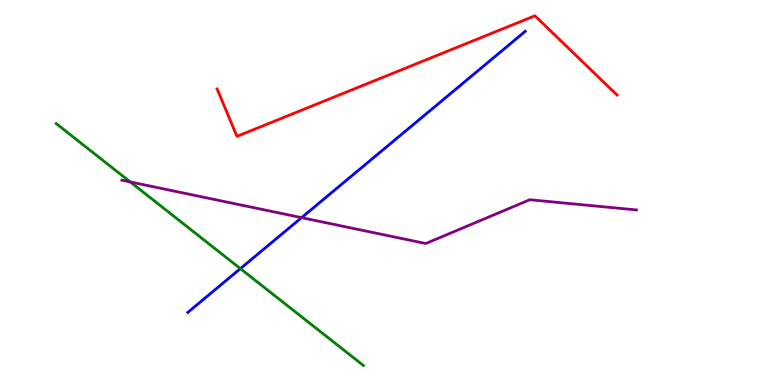[{'lines': ['blue', 'red'], 'intersections': []}, {'lines': ['green', 'red'], 'intersections': []}, {'lines': ['purple', 'red'], 'intersections': []}, {'lines': ['blue', 'green'], 'intersections': [{'x': 3.1, 'y': 3.02}]}, {'lines': ['blue', 'purple'], 'intersections': [{'x': 3.89, 'y': 4.35}]}, {'lines': ['green', 'purple'], 'intersections': [{'x': 1.68, 'y': 5.27}]}]